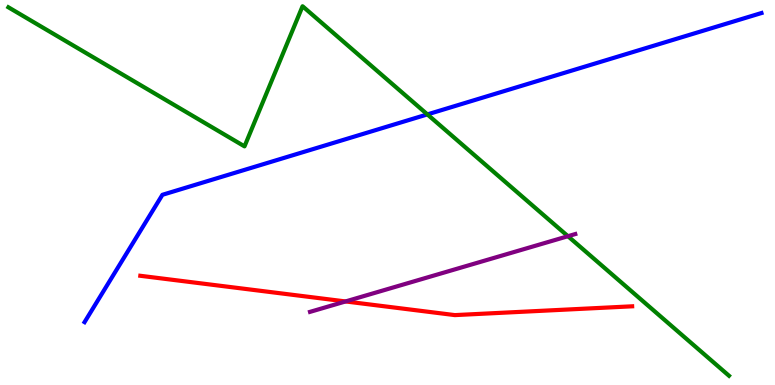[{'lines': ['blue', 'red'], 'intersections': []}, {'lines': ['green', 'red'], 'intersections': []}, {'lines': ['purple', 'red'], 'intersections': [{'x': 4.46, 'y': 2.17}]}, {'lines': ['blue', 'green'], 'intersections': [{'x': 5.51, 'y': 7.03}]}, {'lines': ['blue', 'purple'], 'intersections': []}, {'lines': ['green', 'purple'], 'intersections': [{'x': 7.33, 'y': 3.86}]}]